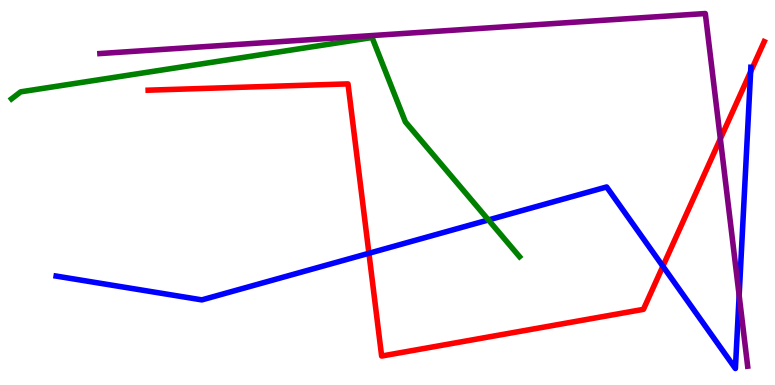[{'lines': ['blue', 'red'], 'intersections': [{'x': 4.76, 'y': 3.42}, {'x': 8.55, 'y': 3.08}, {'x': 9.69, 'y': 8.14}]}, {'lines': ['green', 'red'], 'intersections': []}, {'lines': ['purple', 'red'], 'intersections': [{'x': 9.29, 'y': 6.39}]}, {'lines': ['blue', 'green'], 'intersections': [{'x': 6.3, 'y': 4.29}]}, {'lines': ['blue', 'purple'], 'intersections': [{'x': 9.54, 'y': 2.33}]}, {'lines': ['green', 'purple'], 'intersections': []}]